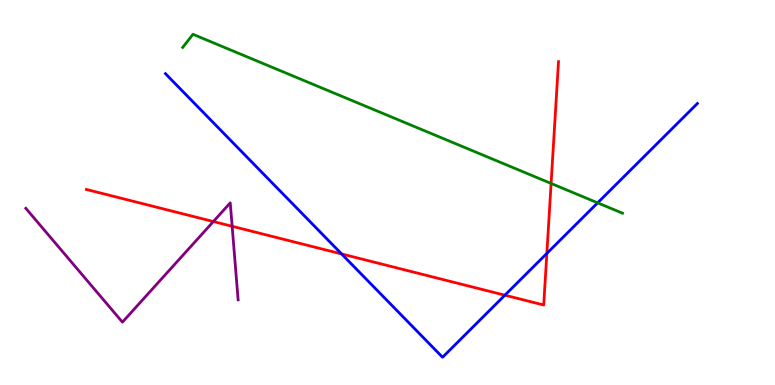[{'lines': ['blue', 'red'], 'intersections': [{'x': 4.41, 'y': 3.4}, {'x': 6.51, 'y': 2.33}, {'x': 7.06, 'y': 3.42}]}, {'lines': ['green', 'red'], 'intersections': [{'x': 7.11, 'y': 5.23}]}, {'lines': ['purple', 'red'], 'intersections': [{'x': 2.75, 'y': 4.25}, {'x': 3.0, 'y': 4.12}]}, {'lines': ['blue', 'green'], 'intersections': [{'x': 7.71, 'y': 4.73}]}, {'lines': ['blue', 'purple'], 'intersections': []}, {'lines': ['green', 'purple'], 'intersections': []}]